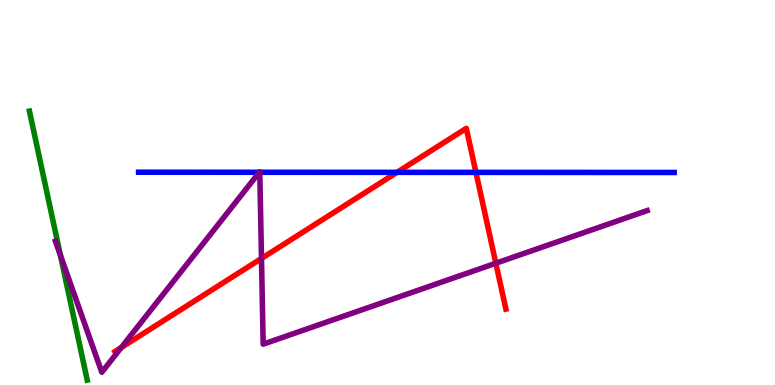[{'lines': ['blue', 'red'], 'intersections': [{'x': 5.12, 'y': 5.52}, {'x': 6.14, 'y': 5.52}]}, {'lines': ['green', 'red'], 'intersections': []}, {'lines': ['purple', 'red'], 'intersections': [{'x': 1.57, 'y': 0.974}, {'x': 3.37, 'y': 3.29}, {'x': 6.4, 'y': 3.16}]}, {'lines': ['blue', 'green'], 'intersections': []}, {'lines': ['blue', 'purple'], 'intersections': [{'x': 3.35, 'y': 5.53}, {'x': 3.35, 'y': 5.53}]}, {'lines': ['green', 'purple'], 'intersections': [{'x': 0.779, 'y': 3.37}]}]